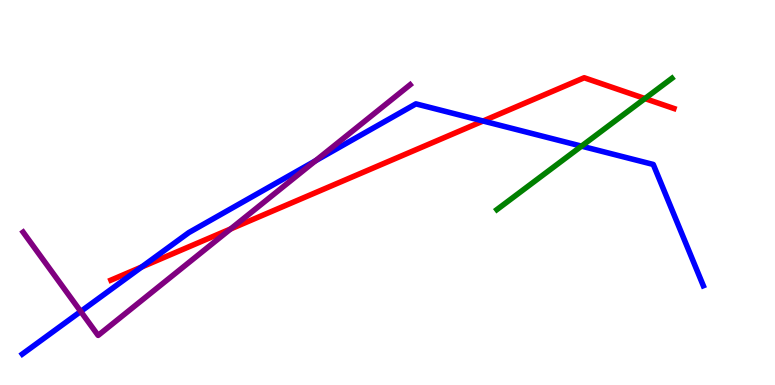[{'lines': ['blue', 'red'], 'intersections': [{'x': 1.83, 'y': 3.06}, {'x': 6.23, 'y': 6.86}]}, {'lines': ['green', 'red'], 'intersections': [{'x': 8.32, 'y': 7.44}]}, {'lines': ['purple', 'red'], 'intersections': [{'x': 2.98, 'y': 4.05}]}, {'lines': ['blue', 'green'], 'intersections': [{'x': 7.5, 'y': 6.2}]}, {'lines': ['blue', 'purple'], 'intersections': [{'x': 1.04, 'y': 1.91}, {'x': 4.07, 'y': 5.82}]}, {'lines': ['green', 'purple'], 'intersections': []}]